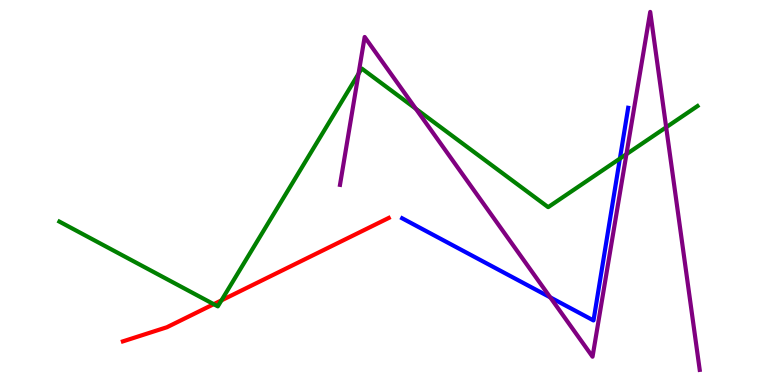[{'lines': ['blue', 'red'], 'intersections': []}, {'lines': ['green', 'red'], 'intersections': [{'x': 2.76, 'y': 2.1}, {'x': 2.86, 'y': 2.2}]}, {'lines': ['purple', 'red'], 'intersections': []}, {'lines': ['blue', 'green'], 'intersections': [{'x': 8.0, 'y': 5.88}]}, {'lines': ['blue', 'purple'], 'intersections': [{'x': 7.1, 'y': 2.28}]}, {'lines': ['green', 'purple'], 'intersections': [{'x': 4.63, 'y': 8.08}, {'x': 5.37, 'y': 7.18}, {'x': 8.08, 'y': 6.0}, {'x': 8.6, 'y': 6.69}]}]